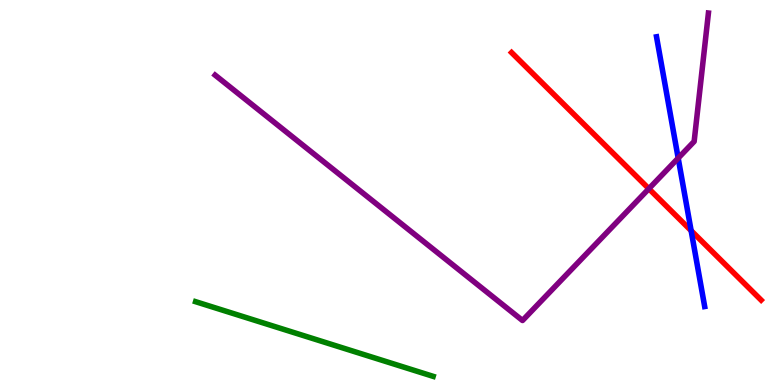[{'lines': ['blue', 'red'], 'intersections': [{'x': 8.92, 'y': 4.01}]}, {'lines': ['green', 'red'], 'intersections': []}, {'lines': ['purple', 'red'], 'intersections': [{'x': 8.37, 'y': 5.1}]}, {'lines': ['blue', 'green'], 'intersections': []}, {'lines': ['blue', 'purple'], 'intersections': [{'x': 8.75, 'y': 5.89}]}, {'lines': ['green', 'purple'], 'intersections': []}]